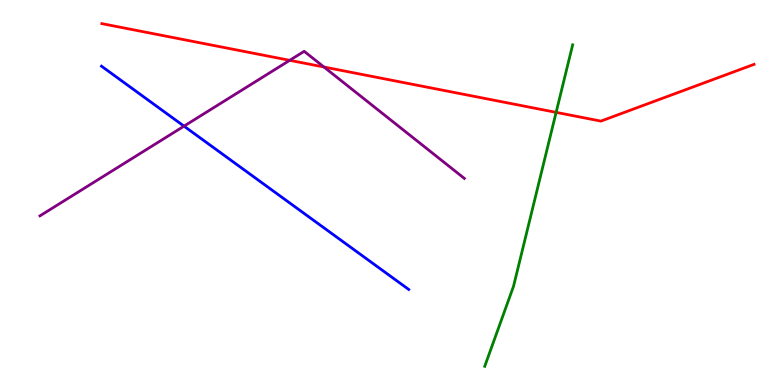[{'lines': ['blue', 'red'], 'intersections': []}, {'lines': ['green', 'red'], 'intersections': [{'x': 7.18, 'y': 7.08}]}, {'lines': ['purple', 'red'], 'intersections': [{'x': 3.74, 'y': 8.43}, {'x': 4.18, 'y': 8.26}]}, {'lines': ['blue', 'green'], 'intersections': []}, {'lines': ['blue', 'purple'], 'intersections': [{'x': 2.37, 'y': 6.72}]}, {'lines': ['green', 'purple'], 'intersections': []}]